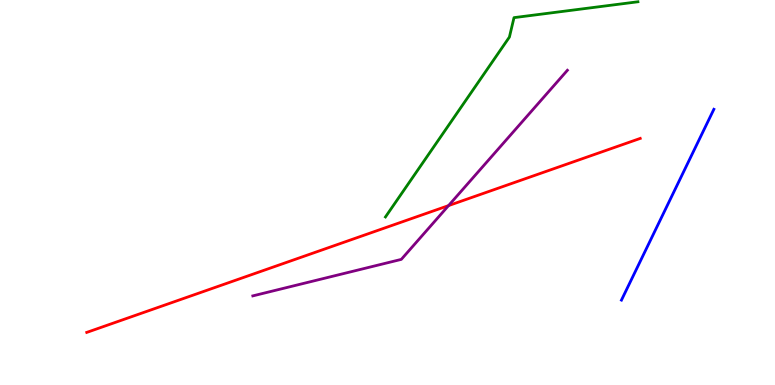[{'lines': ['blue', 'red'], 'intersections': []}, {'lines': ['green', 'red'], 'intersections': []}, {'lines': ['purple', 'red'], 'intersections': [{'x': 5.79, 'y': 4.66}]}, {'lines': ['blue', 'green'], 'intersections': []}, {'lines': ['blue', 'purple'], 'intersections': []}, {'lines': ['green', 'purple'], 'intersections': []}]